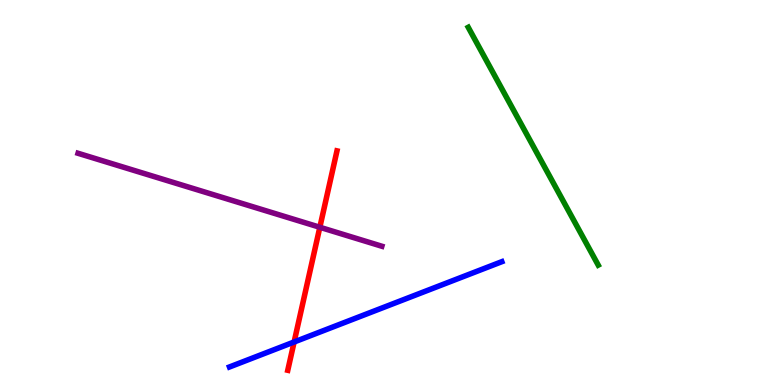[{'lines': ['blue', 'red'], 'intersections': [{'x': 3.8, 'y': 1.12}]}, {'lines': ['green', 'red'], 'intersections': []}, {'lines': ['purple', 'red'], 'intersections': [{'x': 4.13, 'y': 4.1}]}, {'lines': ['blue', 'green'], 'intersections': []}, {'lines': ['blue', 'purple'], 'intersections': []}, {'lines': ['green', 'purple'], 'intersections': []}]